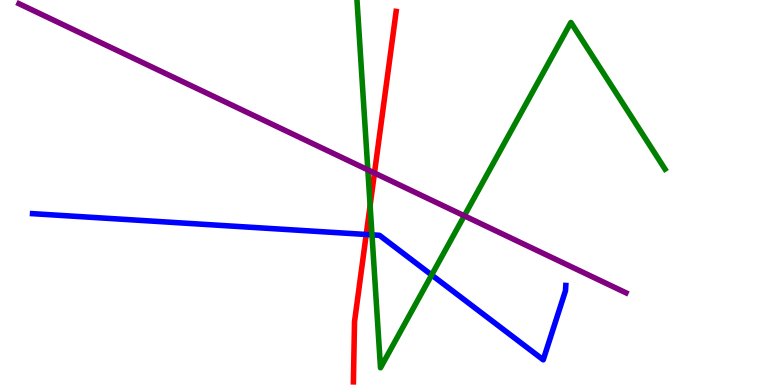[{'lines': ['blue', 'red'], 'intersections': [{'x': 4.73, 'y': 3.91}]}, {'lines': ['green', 'red'], 'intersections': [{'x': 4.78, 'y': 4.66}]}, {'lines': ['purple', 'red'], 'intersections': [{'x': 4.83, 'y': 5.51}]}, {'lines': ['blue', 'green'], 'intersections': [{'x': 4.8, 'y': 3.9}, {'x': 5.57, 'y': 2.86}]}, {'lines': ['blue', 'purple'], 'intersections': []}, {'lines': ['green', 'purple'], 'intersections': [{'x': 4.75, 'y': 5.59}, {'x': 5.99, 'y': 4.39}]}]